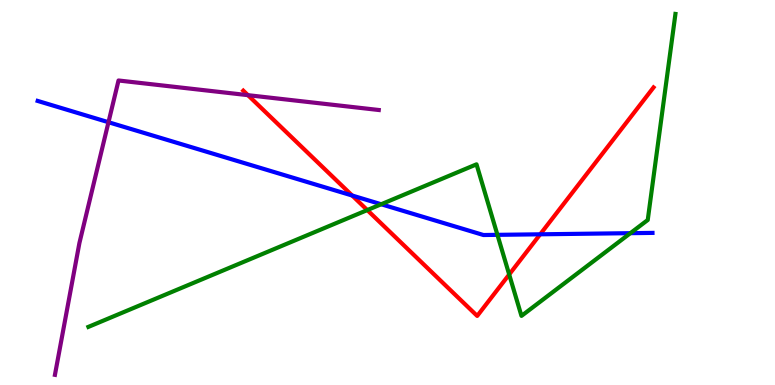[{'lines': ['blue', 'red'], 'intersections': [{'x': 4.54, 'y': 4.92}, {'x': 6.97, 'y': 3.91}]}, {'lines': ['green', 'red'], 'intersections': [{'x': 4.74, 'y': 4.54}, {'x': 6.57, 'y': 2.87}]}, {'lines': ['purple', 'red'], 'intersections': [{'x': 3.2, 'y': 7.53}]}, {'lines': ['blue', 'green'], 'intersections': [{'x': 4.92, 'y': 4.69}, {'x': 6.42, 'y': 3.9}, {'x': 8.13, 'y': 3.94}]}, {'lines': ['blue', 'purple'], 'intersections': [{'x': 1.4, 'y': 6.83}]}, {'lines': ['green', 'purple'], 'intersections': []}]